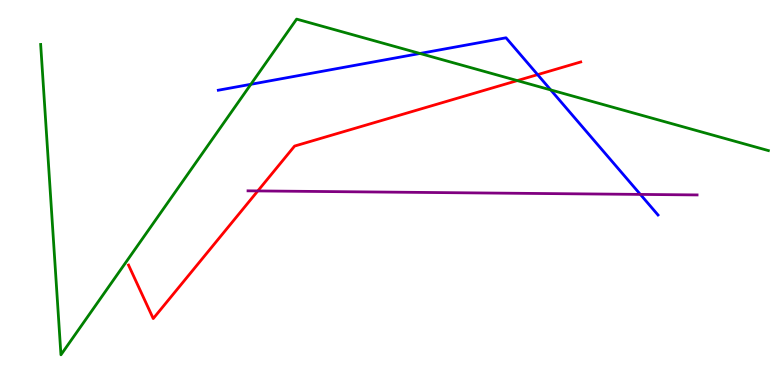[{'lines': ['blue', 'red'], 'intersections': [{'x': 6.94, 'y': 8.06}]}, {'lines': ['green', 'red'], 'intersections': [{'x': 6.67, 'y': 7.91}]}, {'lines': ['purple', 'red'], 'intersections': [{'x': 3.33, 'y': 5.04}]}, {'lines': ['blue', 'green'], 'intersections': [{'x': 3.24, 'y': 7.81}, {'x': 5.42, 'y': 8.61}, {'x': 7.11, 'y': 7.66}]}, {'lines': ['blue', 'purple'], 'intersections': [{'x': 8.26, 'y': 4.95}]}, {'lines': ['green', 'purple'], 'intersections': []}]